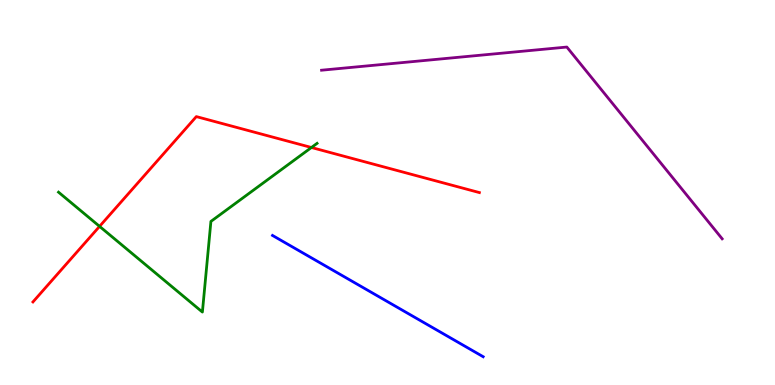[{'lines': ['blue', 'red'], 'intersections': []}, {'lines': ['green', 'red'], 'intersections': [{'x': 1.28, 'y': 4.12}, {'x': 4.02, 'y': 6.17}]}, {'lines': ['purple', 'red'], 'intersections': []}, {'lines': ['blue', 'green'], 'intersections': []}, {'lines': ['blue', 'purple'], 'intersections': []}, {'lines': ['green', 'purple'], 'intersections': []}]